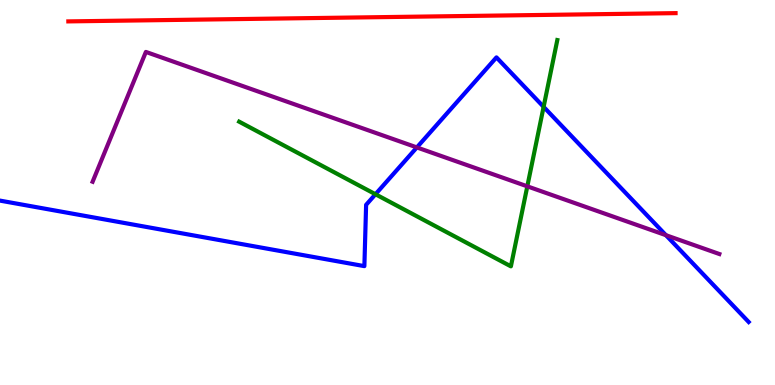[{'lines': ['blue', 'red'], 'intersections': []}, {'lines': ['green', 'red'], 'intersections': []}, {'lines': ['purple', 'red'], 'intersections': []}, {'lines': ['blue', 'green'], 'intersections': [{'x': 4.84, 'y': 4.95}, {'x': 7.01, 'y': 7.22}]}, {'lines': ['blue', 'purple'], 'intersections': [{'x': 5.38, 'y': 6.17}, {'x': 8.59, 'y': 3.89}]}, {'lines': ['green', 'purple'], 'intersections': [{'x': 6.8, 'y': 5.16}]}]